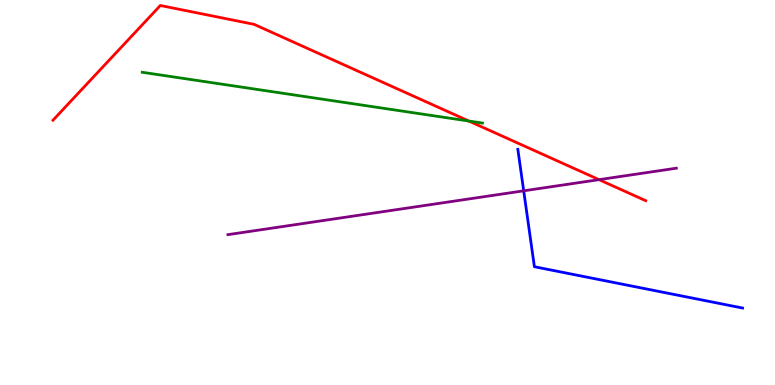[{'lines': ['blue', 'red'], 'intersections': []}, {'lines': ['green', 'red'], 'intersections': [{'x': 6.05, 'y': 6.86}]}, {'lines': ['purple', 'red'], 'intersections': [{'x': 7.73, 'y': 5.33}]}, {'lines': ['blue', 'green'], 'intersections': []}, {'lines': ['blue', 'purple'], 'intersections': [{'x': 6.76, 'y': 5.04}]}, {'lines': ['green', 'purple'], 'intersections': []}]